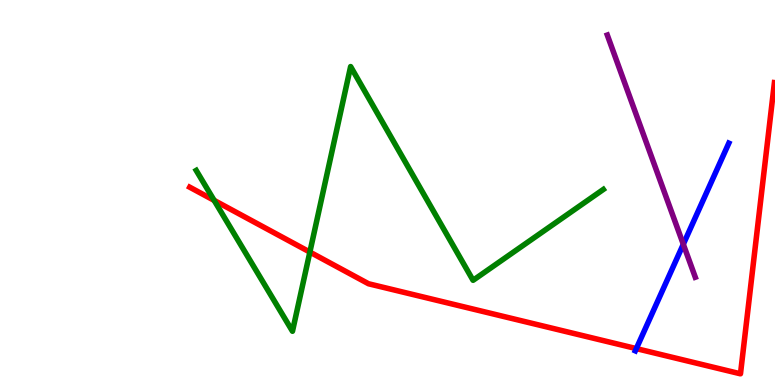[{'lines': ['blue', 'red'], 'intersections': [{'x': 8.21, 'y': 0.946}]}, {'lines': ['green', 'red'], 'intersections': [{'x': 2.76, 'y': 4.8}, {'x': 4.0, 'y': 3.45}]}, {'lines': ['purple', 'red'], 'intersections': []}, {'lines': ['blue', 'green'], 'intersections': []}, {'lines': ['blue', 'purple'], 'intersections': [{'x': 8.82, 'y': 3.66}]}, {'lines': ['green', 'purple'], 'intersections': []}]